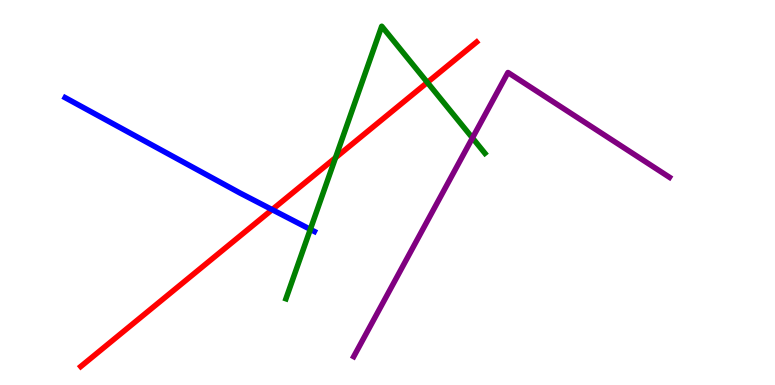[{'lines': ['blue', 'red'], 'intersections': [{'x': 3.51, 'y': 4.55}]}, {'lines': ['green', 'red'], 'intersections': [{'x': 4.33, 'y': 5.9}, {'x': 5.51, 'y': 7.86}]}, {'lines': ['purple', 'red'], 'intersections': []}, {'lines': ['blue', 'green'], 'intersections': [{'x': 4.0, 'y': 4.04}]}, {'lines': ['blue', 'purple'], 'intersections': []}, {'lines': ['green', 'purple'], 'intersections': [{'x': 6.1, 'y': 6.42}]}]